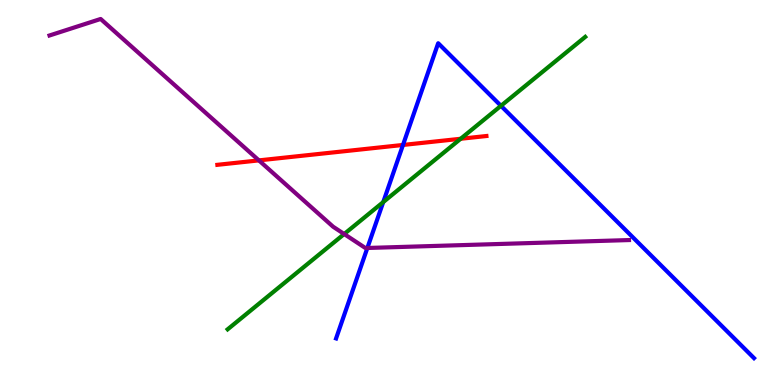[{'lines': ['blue', 'red'], 'intersections': [{'x': 5.2, 'y': 6.24}]}, {'lines': ['green', 'red'], 'intersections': [{'x': 5.94, 'y': 6.4}]}, {'lines': ['purple', 'red'], 'intersections': [{'x': 3.34, 'y': 5.83}]}, {'lines': ['blue', 'green'], 'intersections': [{'x': 4.95, 'y': 4.75}, {'x': 6.46, 'y': 7.25}]}, {'lines': ['blue', 'purple'], 'intersections': [{'x': 4.74, 'y': 3.56}]}, {'lines': ['green', 'purple'], 'intersections': [{'x': 4.44, 'y': 3.92}]}]